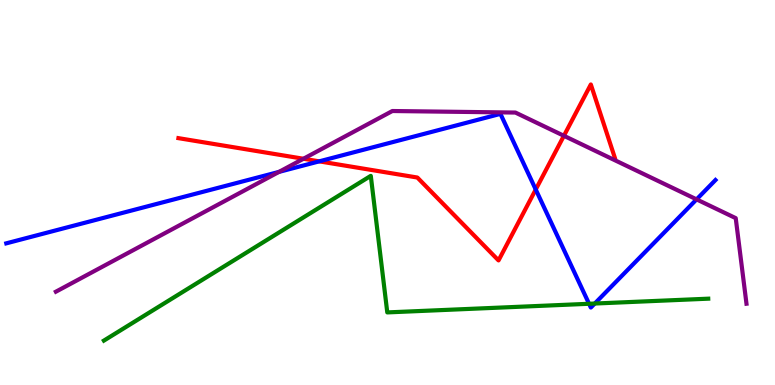[{'lines': ['blue', 'red'], 'intersections': [{'x': 4.12, 'y': 5.81}, {'x': 6.91, 'y': 5.08}]}, {'lines': ['green', 'red'], 'intersections': []}, {'lines': ['purple', 'red'], 'intersections': [{'x': 3.92, 'y': 5.88}, {'x': 7.28, 'y': 6.47}]}, {'lines': ['blue', 'green'], 'intersections': [{'x': 7.6, 'y': 2.11}, {'x': 7.67, 'y': 2.12}]}, {'lines': ['blue', 'purple'], 'intersections': [{'x': 3.6, 'y': 5.54}, {'x': 8.99, 'y': 4.82}]}, {'lines': ['green', 'purple'], 'intersections': []}]